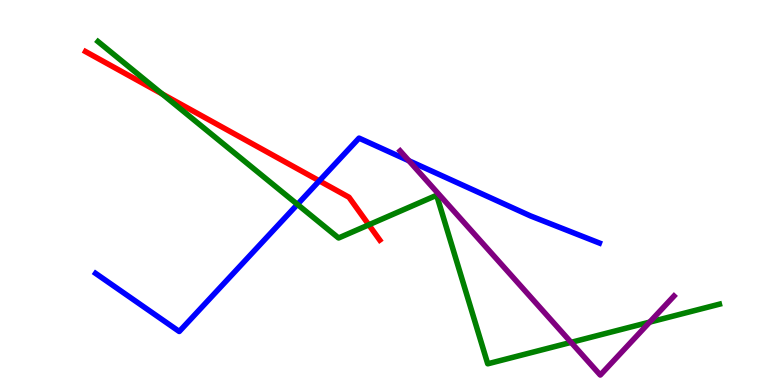[{'lines': ['blue', 'red'], 'intersections': [{'x': 4.12, 'y': 5.3}]}, {'lines': ['green', 'red'], 'intersections': [{'x': 2.09, 'y': 7.56}, {'x': 4.76, 'y': 4.16}]}, {'lines': ['purple', 'red'], 'intersections': []}, {'lines': ['blue', 'green'], 'intersections': [{'x': 3.84, 'y': 4.69}]}, {'lines': ['blue', 'purple'], 'intersections': [{'x': 5.28, 'y': 5.82}]}, {'lines': ['green', 'purple'], 'intersections': [{'x': 7.37, 'y': 1.11}, {'x': 8.38, 'y': 1.63}]}]